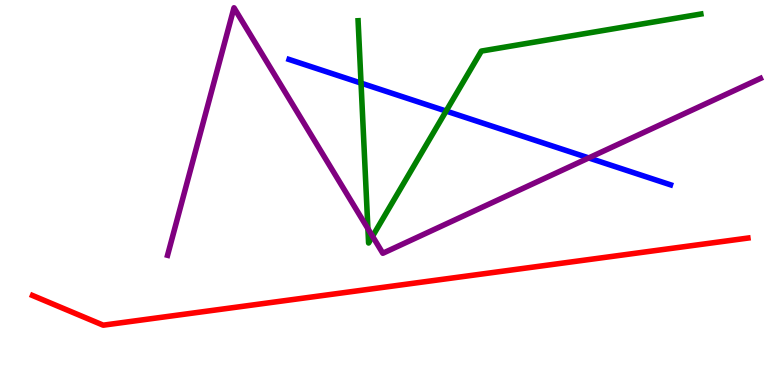[{'lines': ['blue', 'red'], 'intersections': []}, {'lines': ['green', 'red'], 'intersections': []}, {'lines': ['purple', 'red'], 'intersections': []}, {'lines': ['blue', 'green'], 'intersections': [{'x': 4.66, 'y': 7.84}, {'x': 5.76, 'y': 7.12}]}, {'lines': ['blue', 'purple'], 'intersections': [{'x': 7.6, 'y': 5.9}]}, {'lines': ['green', 'purple'], 'intersections': [{'x': 4.75, 'y': 4.06}, {'x': 4.81, 'y': 3.86}]}]